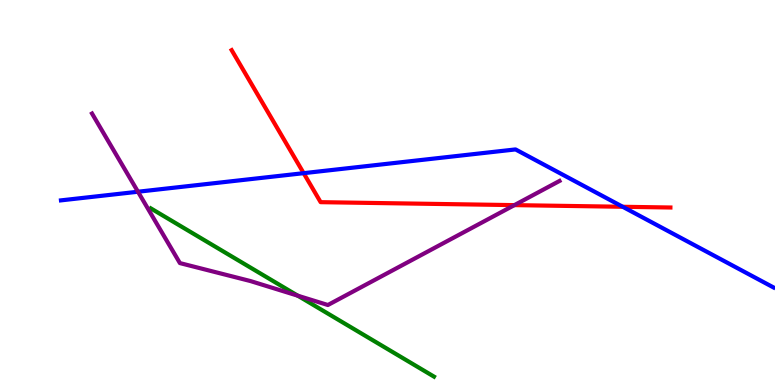[{'lines': ['blue', 'red'], 'intersections': [{'x': 3.92, 'y': 5.5}, {'x': 8.04, 'y': 4.63}]}, {'lines': ['green', 'red'], 'intersections': []}, {'lines': ['purple', 'red'], 'intersections': [{'x': 6.64, 'y': 4.67}]}, {'lines': ['blue', 'green'], 'intersections': []}, {'lines': ['blue', 'purple'], 'intersections': [{'x': 1.78, 'y': 5.02}]}, {'lines': ['green', 'purple'], 'intersections': [{'x': 3.84, 'y': 2.32}]}]